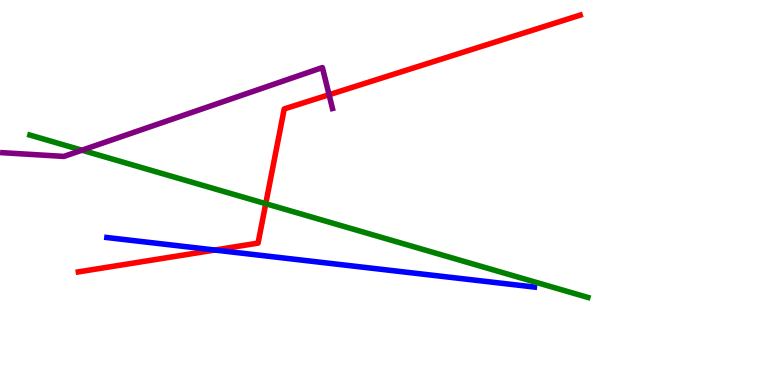[{'lines': ['blue', 'red'], 'intersections': [{'x': 2.77, 'y': 3.51}]}, {'lines': ['green', 'red'], 'intersections': [{'x': 3.43, 'y': 4.71}]}, {'lines': ['purple', 'red'], 'intersections': [{'x': 4.25, 'y': 7.54}]}, {'lines': ['blue', 'green'], 'intersections': []}, {'lines': ['blue', 'purple'], 'intersections': []}, {'lines': ['green', 'purple'], 'intersections': [{'x': 1.06, 'y': 6.1}]}]